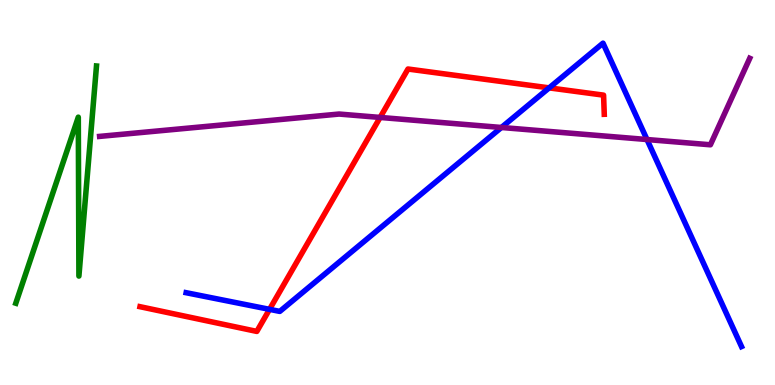[{'lines': ['blue', 'red'], 'intersections': [{'x': 3.48, 'y': 1.96}, {'x': 7.09, 'y': 7.72}]}, {'lines': ['green', 'red'], 'intersections': []}, {'lines': ['purple', 'red'], 'intersections': [{'x': 4.9, 'y': 6.95}]}, {'lines': ['blue', 'green'], 'intersections': []}, {'lines': ['blue', 'purple'], 'intersections': [{'x': 6.47, 'y': 6.69}, {'x': 8.35, 'y': 6.38}]}, {'lines': ['green', 'purple'], 'intersections': []}]